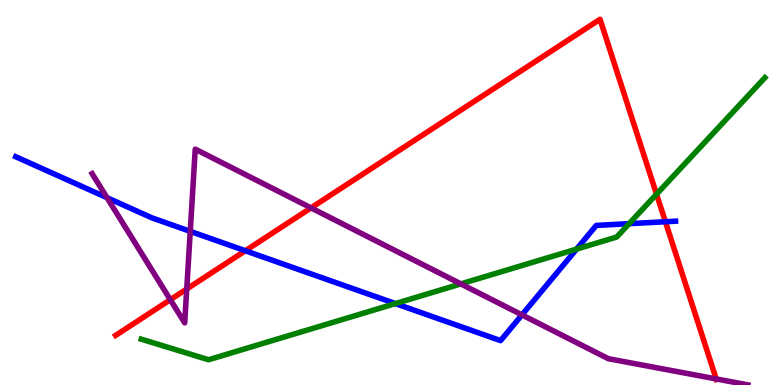[{'lines': ['blue', 'red'], 'intersections': [{'x': 3.17, 'y': 3.49}, {'x': 8.59, 'y': 4.24}]}, {'lines': ['green', 'red'], 'intersections': [{'x': 8.47, 'y': 4.96}]}, {'lines': ['purple', 'red'], 'intersections': [{'x': 2.2, 'y': 2.22}, {'x': 2.41, 'y': 2.49}, {'x': 4.01, 'y': 4.6}, {'x': 9.24, 'y': 0.158}]}, {'lines': ['blue', 'green'], 'intersections': [{'x': 5.1, 'y': 2.11}, {'x': 7.44, 'y': 3.53}, {'x': 8.12, 'y': 4.19}]}, {'lines': ['blue', 'purple'], 'intersections': [{'x': 1.38, 'y': 4.86}, {'x': 2.45, 'y': 3.99}, {'x': 6.73, 'y': 1.82}]}, {'lines': ['green', 'purple'], 'intersections': [{'x': 5.95, 'y': 2.63}]}]